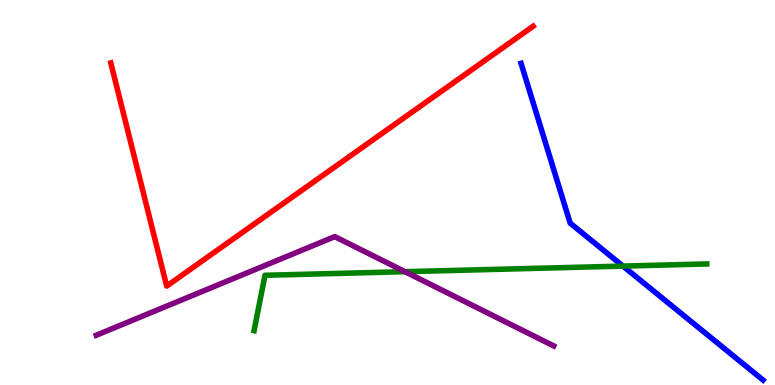[{'lines': ['blue', 'red'], 'intersections': []}, {'lines': ['green', 'red'], 'intersections': []}, {'lines': ['purple', 'red'], 'intersections': []}, {'lines': ['blue', 'green'], 'intersections': [{'x': 8.04, 'y': 3.09}]}, {'lines': ['blue', 'purple'], 'intersections': []}, {'lines': ['green', 'purple'], 'intersections': [{'x': 5.23, 'y': 2.94}]}]